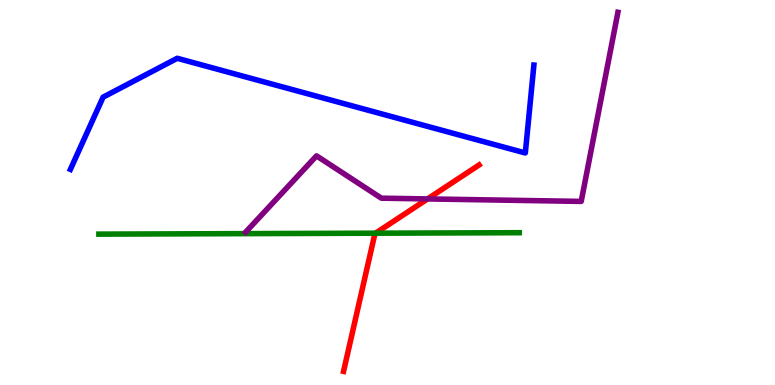[{'lines': ['blue', 'red'], 'intersections': []}, {'lines': ['green', 'red'], 'intersections': [{'x': 4.85, 'y': 3.94}]}, {'lines': ['purple', 'red'], 'intersections': [{'x': 5.52, 'y': 4.83}]}, {'lines': ['blue', 'green'], 'intersections': []}, {'lines': ['blue', 'purple'], 'intersections': []}, {'lines': ['green', 'purple'], 'intersections': []}]